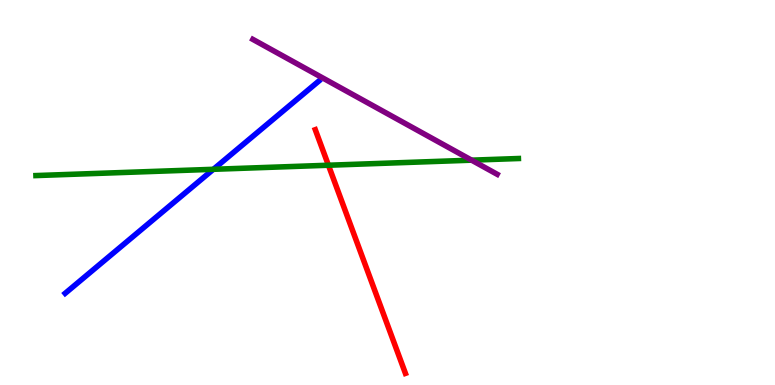[{'lines': ['blue', 'red'], 'intersections': []}, {'lines': ['green', 'red'], 'intersections': [{'x': 4.24, 'y': 5.71}]}, {'lines': ['purple', 'red'], 'intersections': []}, {'lines': ['blue', 'green'], 'intersections': [{'x': 2.75, 'y': 5.6}]}, {'lines': ['blue', 'purple'], 'intersections': []}, {'lines': ['green', 'purple'], 'intersections': [{'x': 6.09, 'y': 5.84}]}]